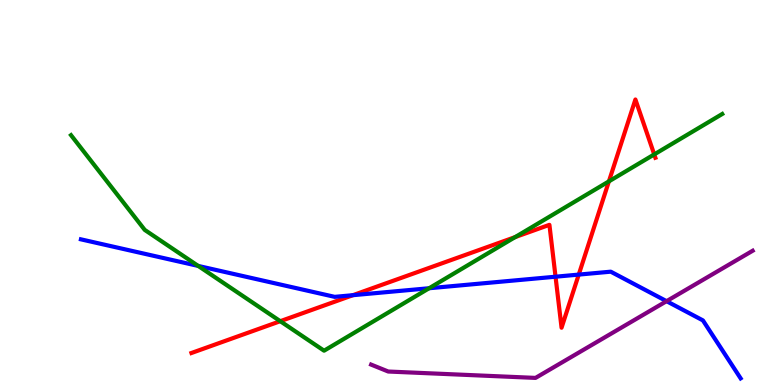[{'lines': ['blue', 'red'], 'intersections': [{'x': 4.55, 'y': 2.33}, {'x': 7.17, 'y': 2.81}, {'x': 7.47, 'y': 2.87}]}, {'lines': ['green', 'red'], 'intersections': [{'x': 3.62, 'y': 1.66}, {'x': 6.65, 'y': 3.84}, {'x': 7.86, 'y': 5.29}, {'x': 8.44, 'y': 5.99}]}, {'lines': ['purple', 'red'], 'intersections': []}, {'lines': ['blue', 'green'], 'intersections': [{'x': 2.56, 'y': 3.09}, {'x': 5.54, 'y': 2.51}]}, {'lines': ['blue', 'purple'], 'intersections': [{'x': 8.6, 'y': 2.18}]}, {'lines': ['green', 'purple'], 'intersections': []}]